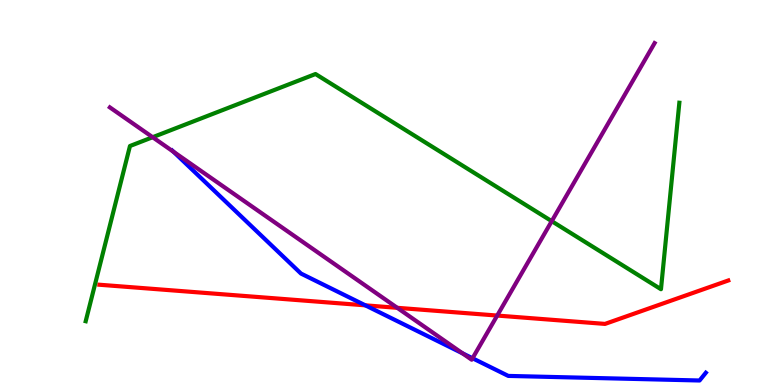[{'lines': ['blue', 'red'], 'intersections': [{'x': 4.71, 'y': 2.07}]}, {'lines': ['green', 'red'], 'intersections': []}, {'lines': ['purple', 'red'], 'intersections': [{'x': 5.13, 'y': 2.0}, {'x': 6.42, 'y': 1.8}]}, {'lines': ['blue', 'green'], 'intersections': []}, {'lines': ['blue', 'purple'], 'intersections': [{'x': 2.24, 'y': 6.06}, {'x': 5.97, 'y': 0.823}, {'x': 6.1, 'y': 0.694}]}, {'lines': ['green', 'purple'], 'intersections': [{'x': 1.97, 'y': 6.44}, {'x': 7.12, 'y': 4.26}]}]